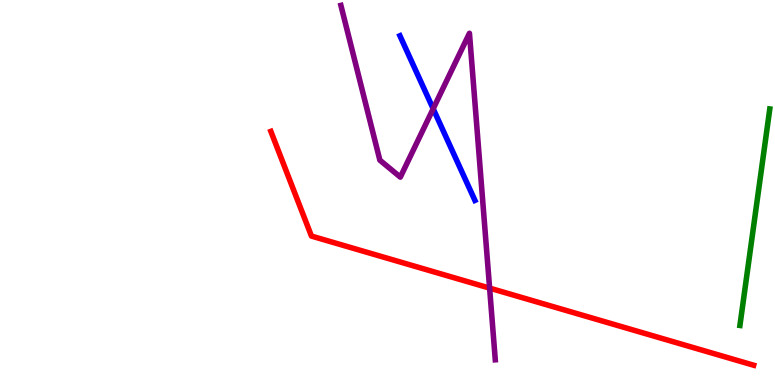[{'lines': ['blue', 'red'], 'intersections': []}, {'lines': ['green', 'red'], 'intersections': []}, {'lines': ['purple', 'red'], 'intersections': [{'x': 6.32, 'y': 2.52}]}, {'lines': ['blue', 'green'], 'intersections': []}, {'lines': ['blue', 'purple'], 'intersections': [{'x': 5.59, 'y': 7.17}]}, {'lines': ['green', 'purple'], 'intersections': []}]